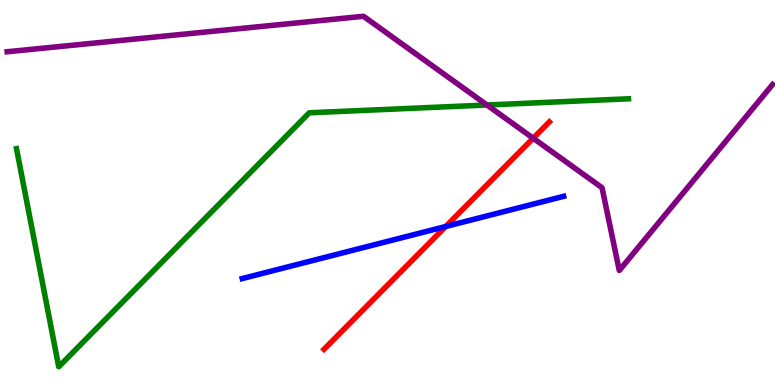[{'lines': ['blue', 'red'], 'intersections': [{'x': 5.75, 'y': 4.12}]}, {'lines': ['green', 'red'], 'intersections': []}, {'lines': ['purple', 'red'], 'intersections': [{'x': 6.88, 'y': 6.41}]}, {'lines': ['blue', 'green'], 'intersections': []}, {'lines': ['blue', 'purple'], 'intersections': []}, {'lines': ['green', 'purple'], 'intersections': [{'x': 6.28, 'y': 7.27}]}]